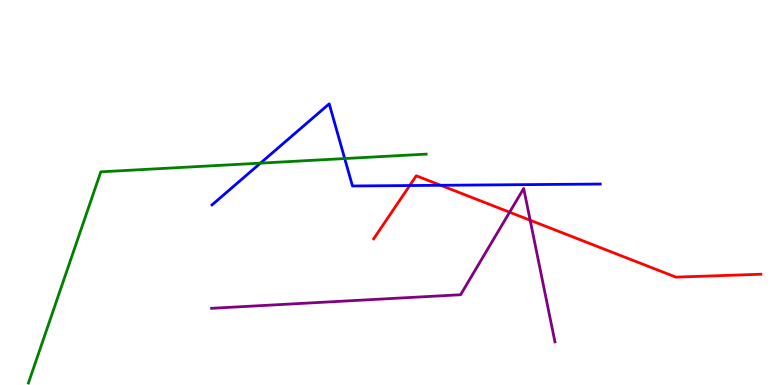[{'lines': ['blue', 'red'], 'intersections': [{'x': 5.29, 'y': 5.18}, {'x': 5.69, 'y': 5.19}]}, {'lines': ['green', 'red'], 'intersections': []}, {'lines': ['purple', 'red'], 'intersections': [{'x': 6.58, 'y': 4.49}, {'x': 6.84, 'y': 4.28}]}, {'lines': ['blue', 'green'], 'intersections': [{'x': 3.36, 'y': 5.76}, {'x': 4.45, 'y': 5.88}]}, {'lines': ['blue', 'purple'], 'intersections': []}, {'lines': ['green', 'purple'], 'intersections': []}]